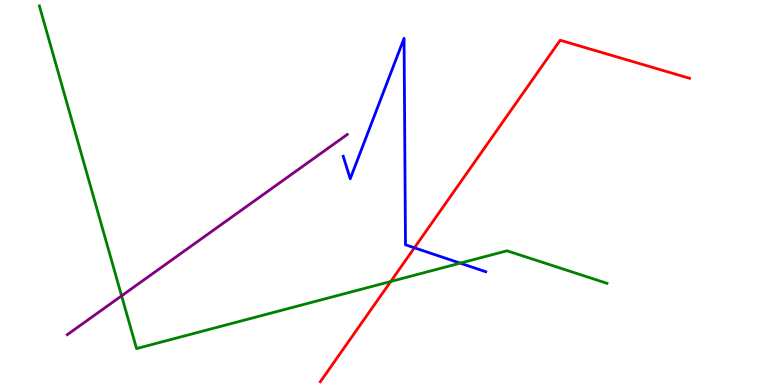[{'lines': ['blue', 'red'], 'intersections': [{'x': 5.35, 'y': 3.56}]}, {'lines': ['green', 'red'], 'intersections': [{'x': 5.04, 'y': 2.69}]}, {'lines': ['purple', 'red'], 'intersections': []}, {'lines': ['blue', 'green'], 'intersections': [{'x': 5.94, 'y': 3.16}]}, {'lines': ['blue', 'purple'], 'intersections': []}, {'lines': ['green', 'purple'], 'intersections': [{'x': 1.57, 'y': 2.32}]}]